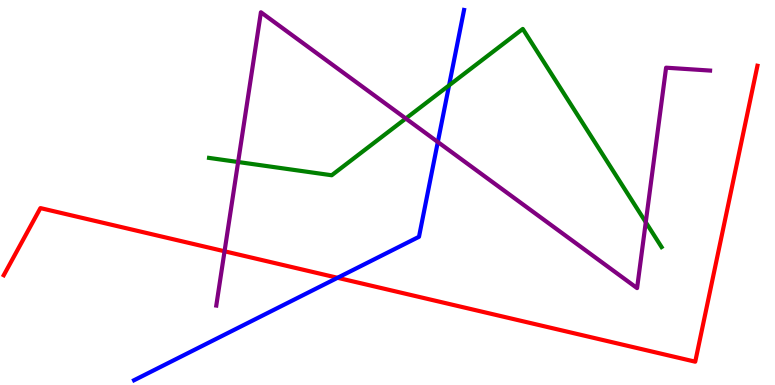[{'lines': ['blue', 'red'], 'intersections': [{'x': 4.36, 'y': 2.78}]}, {'lines': ['green', 'red'], 'intersections': []}, {'lines': ['purple', 'red'], 'intersections': [{'x': 2.9, 'y': 3.47}]}, {'lines': ['blue', 'green'], 'intersections': [{'x': 5.79, 'y': 7.78}]}, {'lines': ['blue', 'purple'], 'intersections': [{'x': 5.65, 'y': 6.31}]}, {'lines': ['green', 'purple'], 'intersections': [{'x': 3.07, 'y': 5.79}, {'x': 5.24, 'y': 6.92}, {'x': 8.33, 'y': 4.23}]}]